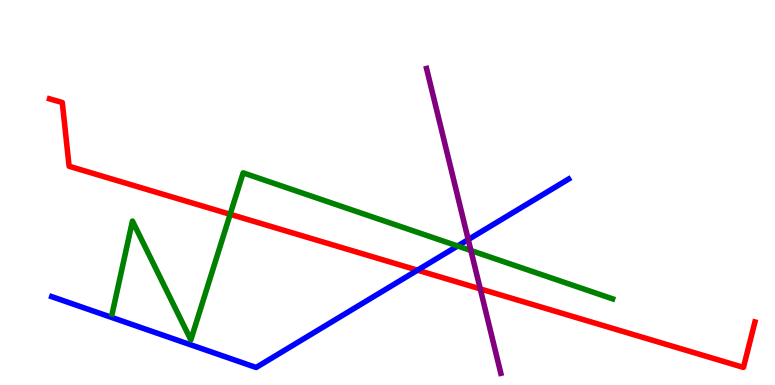[{'lines': ['blue', 'red'], 'intersections': [{'x': 5.39, 'y': 2.98}]}, {'lines': ['green', 'red'], 'intersections': [{'x': 2.97, 'y': 4.43}]}, {'lines': ['purple', 'red'], 'intersections': [{'x': 6.2, 'y': 2.5}]}, {'lines': ['blue', 'green'], 'intersections': [{'x': 5.9, 'y': 3.61}]}, {'lines': ['blue', 'purple'], 'intersections': [{'x': 6.04, 'y': 3.78}]}, {'lines': ['green', 'purple'], 'intersections': [{'x': 6.08, 'y': 3.49}]}]